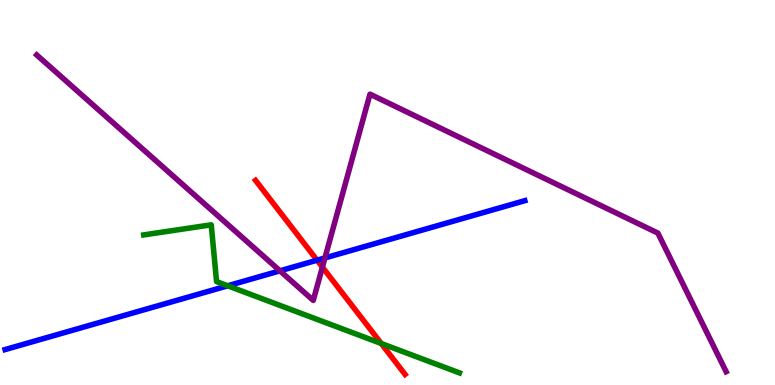[{'lines': ['blue', 'red'], 'intersections': [{'x': 4.09, 'y': 3.24}]}, {'lines': ['green', 'red'], 'intersections': [{'x': 4.92, 'y': 1.08}]}, {'lines': ['purple', 'red'], 'intersections': [{'x': 4.16, 'y': 3.06}]}, {'lines': ['blue', 'green'], 'intersections': [{'x': 2.94, 'y': 2.58}]}, {'lines': ['blue', 'purple'], 'intersections': [{'x': 3.61, 'y': 2.97}, {'x': 4.19, 'y': 3.3}]}, {'lines': ['green', 'purple'], 'intersections': []}]